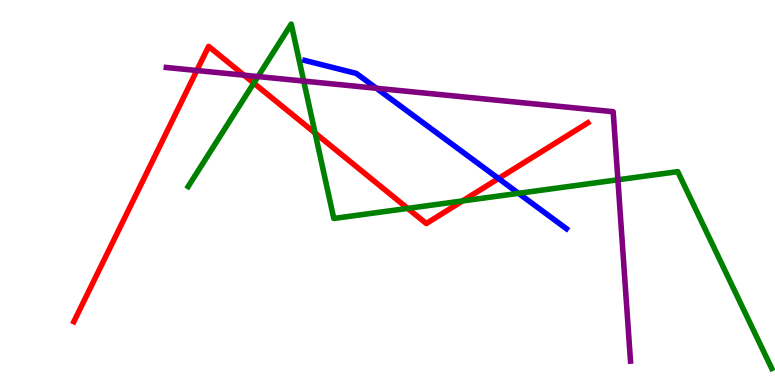[{'lines': ['blue', 'red'], 'intersections': [{'x': 6.43, 'y': 5.36}]}, {'lines': ['green', 'red'], 'intersections': [{'x': 3.27, 'y': 7.84}, {'x': 4.07, 'y': 6.54}, {'x': 5.26, 'y': 4.59}, {'x': 5.97, 'y': 4.78}]}, {'lines': ['purple', 'red'], 'intersections': [{'x': 2.54, 'y': 8.17}, {'x': 3.15, 'y': 8.05}]}, {'lines': ['blue', 'green'], 'intersections': [{'x': 6.69, 'y': 4.98}]}, {'lines': ['blue', 'purple'], 'intersections': [{'x': 4.86, 'y': 7.71}]}, {'lines': ['green', 'purple'], 'intersections': [{'x': 3.33, 'y': 8.01}, {'x': 3.92, 'y': 7.89}, {'x': 7.97, 'y': 5.33}]}]